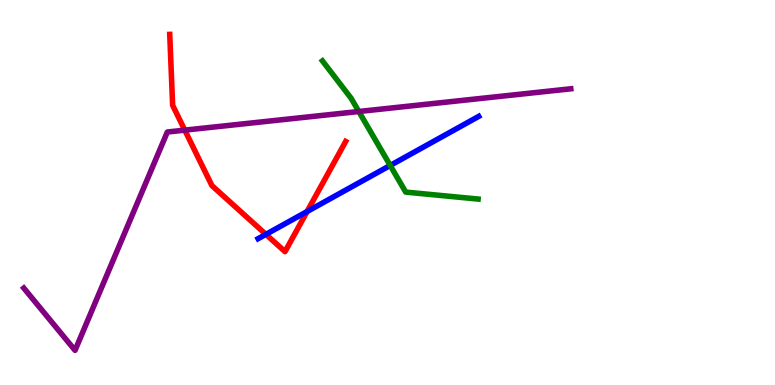[{'lines': ['blue', 'red'], 'intersections': [{'x': 3.43, 'y': 3.91}, {'x': 3.96, 'y': 4.51}]}, {'lines': ['green', 'red'], 'intersections': []}, {'lines': ['purple', 'red'], 'intersections': [{'x': 2.38, 'y': 6.62}]}, {'lines': ['blue', 'green'], 'intersections': [{'x': 5.03, 'y': 5.7}]}, {'lines': ['blue', 'purple'], 'intersections': []}, {'lines': ['green', 'purple'], 'intersections': [{'x': 4.63, 'y': 7.1}]}]